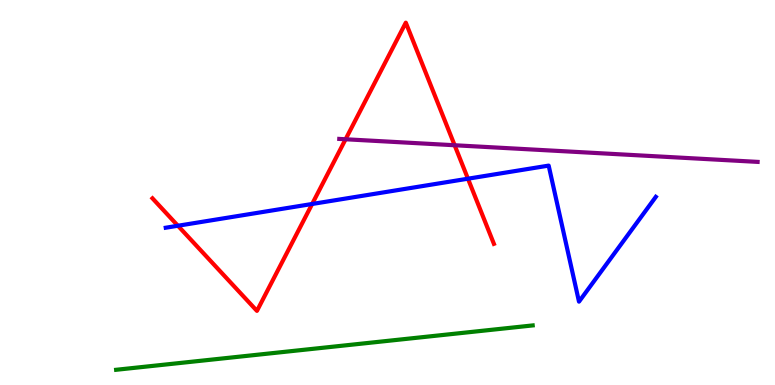[{'lines': ['blue', 'red'], 'intersections': [{'x': 2.3, 'y': 4.14}, {'x': 4.03, 'y': 4.7}, {'x': 6.04, 'y': 5.36}]}, {'lines': ['green', 'red'], 'intersections': []}, {'lines': ['purple', 'red'], 'intersections': [{'x': 4.46, 'y': 6.38}, {'x': 5.87, 'y': 6.23}]}, {'lines': ['blue', 'green'], 'intersections': []}, {'lines': ['blue', 'purple'], 'intersections': []}, {'lines': ['green', 'purple'], 'intersections': []}]